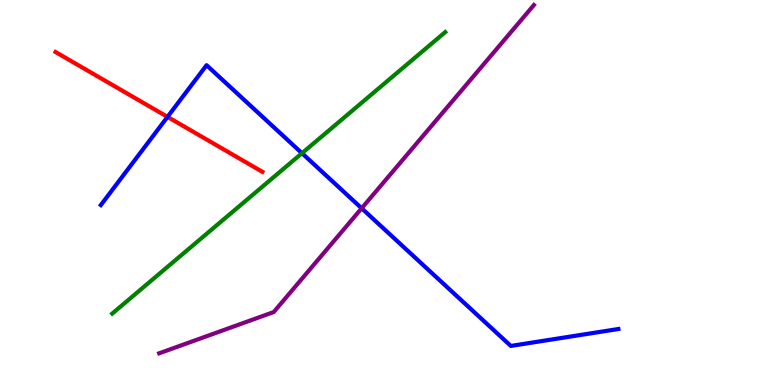[{'lines': ['blue', 'red'], 'intersections': [{'x': 2.16, 'y': 6.96}]}, {'lines': ['green', 'red'], 'intersections': []}, {'lines': ['purple', 'red'], 'intersections': []}, {'lines': ['blue', 'green'], 'intersections': [{'x': 3.9, 'y': 6.02}]}, {'lines': ['blue', 'purple'], 'intersections': [{'x': 4.67, 'y': 4.59}]}, {'lines': ['green', 'purple'], 'intersections': []}]